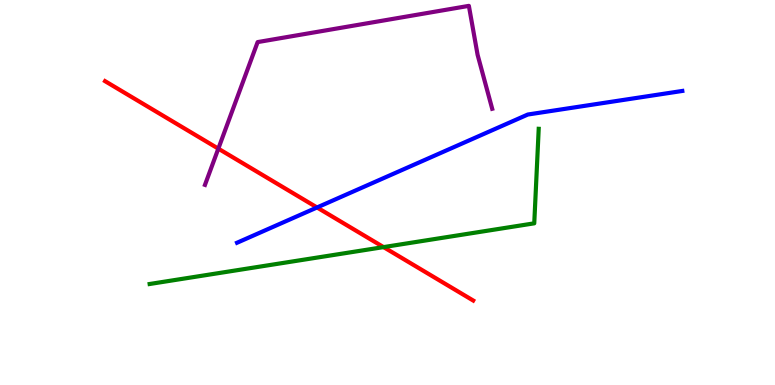[{'lines': ['blue', 'red'], 'intersections': [{'x': 4.09, 'y': 4.61}]}, {'lines': ['green', 'red'], 'intersections': [{'x': 4.95, 'y': 3.58}]}, {'lines': ['purple', 'red'], 'intersections': [{'x': 2.82, 'y': 6.14}]}, {'lines': ['blue', 'green'], 'intersections': []}, {'lines': ['blue', 'purple'], 'intersections': []}, {'lines': ['green', 'purple'], 'intersections': []}]